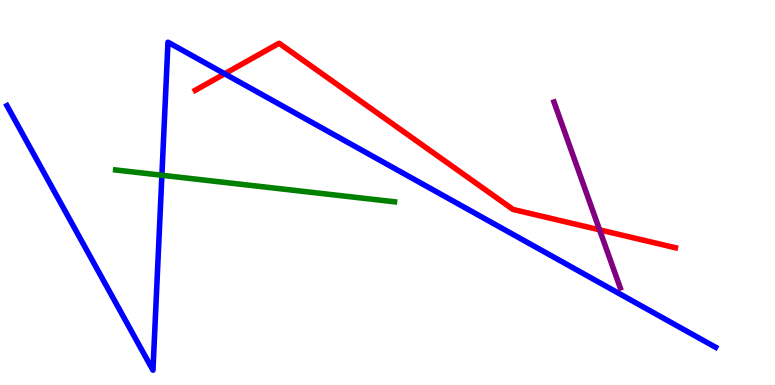[{'lines': ['blue', 'red'], 'intersections': [{'x': 2.9, 'y': 8.08}]}, {'lines': ['green', 'red'], 'intersections': []}, {'lines': ['purple', 'red'], 'intersections': [{'x': 7.74, 'y': 4.03}]}, {'lines': ['blue', 'green'], 'intersections': [{'x': 2.09, 'y': 5.45}]}, {'lines': ['blue', 'purple'], 'intersections': []}, {'lines': ['green', 'purple'], 'intersections': []}]